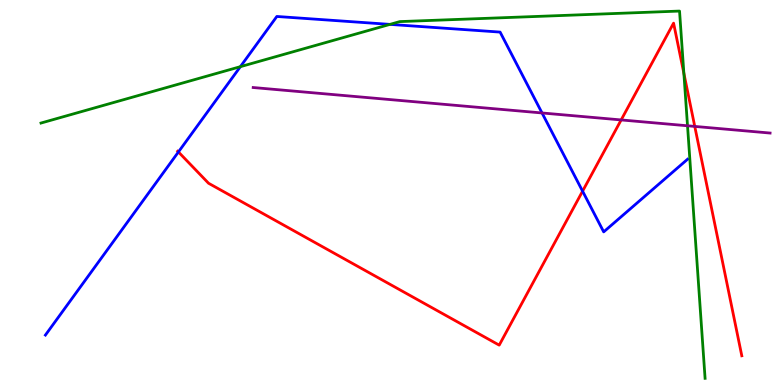[{'lines': ['blue', 'red'], 'intersections': [{'x': 2.3, 'y': 6.05}, {'x': 7.52, 'y': 5.03}]}, {'lines': ['green', 'red'], 'intersections': [{'x': 8.82, 'y': 8.1}]}, {'lines': ['purple', 'red'], 'intersections': [{'x': 8.01, 'y': 6.88}, {'x': 8.96, 'y': 6.72}]}, {'lines': ['blue', 'green'], 'intersections': [{'x': 3.1, 'y': 8.27}, {'x': 5.03, 'y': 9.37}]}, {'lines': ['blue', 'purple'], 'intersections': [{'x': 6.99, 'y': 7.07}]}, {'lines': ['green', 'purple'], 'intersections': [{'x': 8.87, 'y': 6.73}]}]